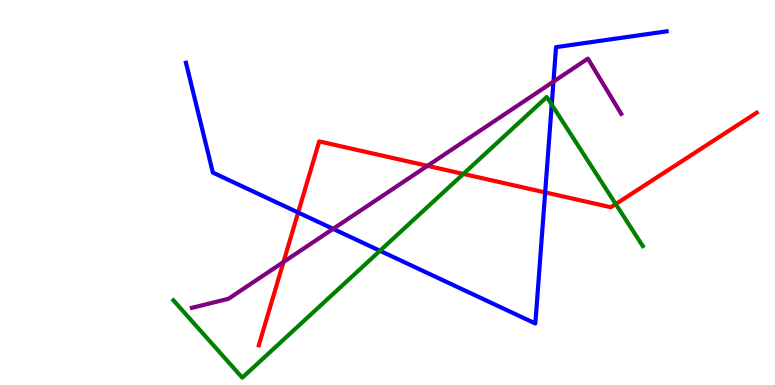[{'lines': ['blue', 'red'], 'intersections': [{'x': 3.85, 'y': 4.48}, {'x': 7.03, 'y': 5.0}]}, {'lines': ['green', 'red'], 'intersections': [{'x': 5.98, 'y': 5.48}, {'x': 7.94, 'y': 4.7}]}, {'lines': ['purple', 'red'], 'intersections': [{'x': 3.66, 'y': 3.19}, {'x': 5.52, 'y': 5.69}]}, {'lines': ['blue', 'green'], 'intersections': [{'x': 4.9, 'y': 3.49}, {'x': 7.12, 'y': 7.28}]}, {'lines': ['blue', 'purple'], 'intersections': [{'x': 4.3, 'y': 4.06}, {'x': 7.14, 'y': 7.88}]}, {'lines': ['green', 'purple'], 'intersections': []}]